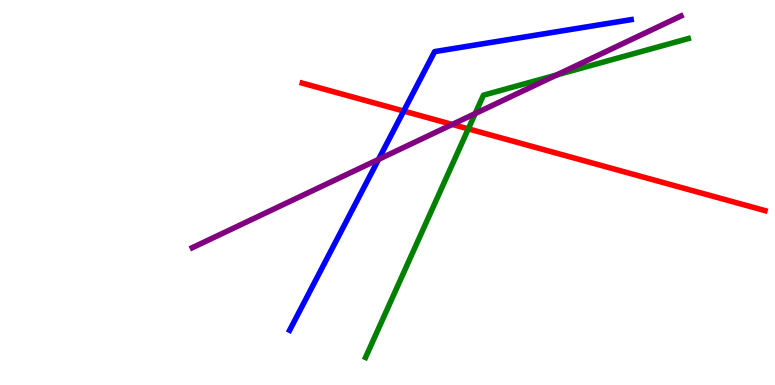[{'lines': ['blue', 'red'], 'intersections': [{'x': 5.21, 'y': 7.12}]}, {'lines': ['green', 'red'], 'intersections': [{'x': 6.04, 'y': 6.65}]}, {'lines': ['purple', 'red'], 'intersections': [{'x': 5.84, 'y': 6.77}]}, {'lines': ['blue', 'green'], 'intersections': []}, {'lines': ['blue', 'purple'], 'intersections': [{'x': 4.88, 'y': 5.86}]}, {'lines': ['green', 'purple'], 'intersections': [{'x': 6.13, 'y': 7.05}, {'x': 7.18, 'y': 8.05}]}]